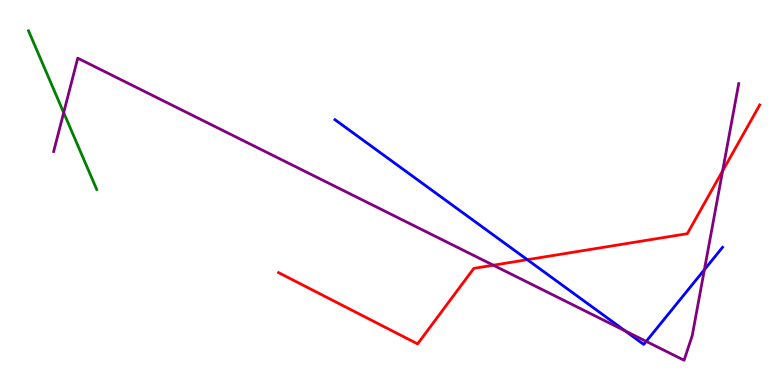[{'lines': ['blue', 'red'], 'intersections': [{'x': 6.8, 'y': 3.26}]}, {'lines': ['green', 'red'], 'intersections': []}, {'lines': ['purple', 'red'], 'intersections': [{'x': 6.37, 'y': 3.11}, {'x': 9.32, 'y': 5.56}]}, {'lines': ['blue', 'green'], 'intersections': []}, {'lines': ['blue', 'purple'], 'intersections': [{'x': 8.07, 'y': 1.41}, {'x': 8.34, 'y': 1.13}, {'x': 9.09, 'y': 3.0}]}, {'lines': ['green', 'purple'], 'intersections': [{'x': 0.822, 'y': 7.07}]}]